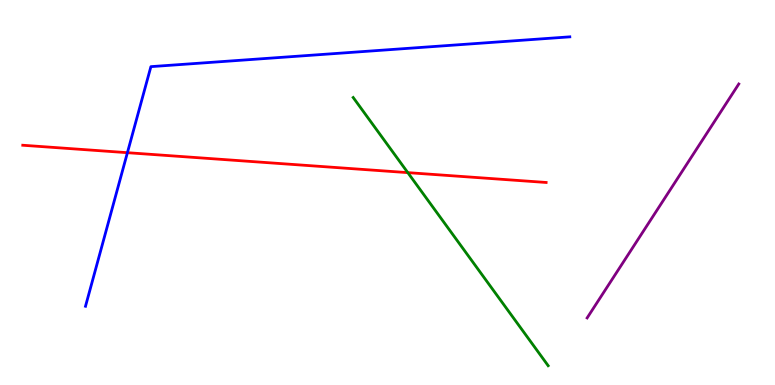[{'lines': ['blue', 'red'], 'intersections': [{'x': 1.64, 'y': 6.03}]}, {'lines': ['green', 'red'], 'intersections': [{'x': 5.26, 'y': 5.52}]}, {'lines': ['purple', 'red'], 'intersections': []}, {'lines': ['blue', 'green'], 'intersections': []}, {'lines': ['blue', 'purple'], 'intersections': []}, {'lines': ['green', 'purple'], 'intersections': []}]